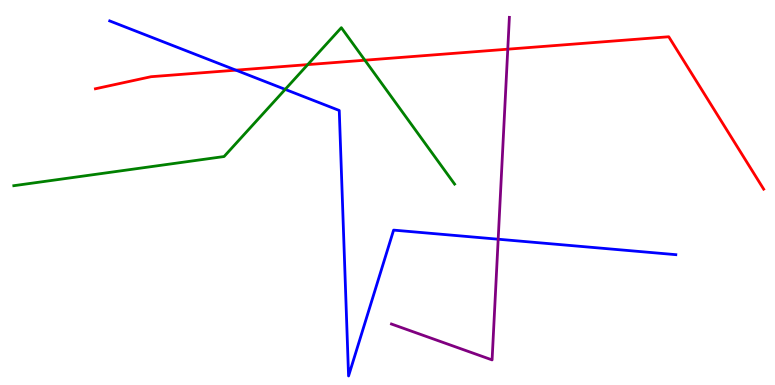[{'lines': ['blue', 'red'], 'intersections': [{'x': 3.04, 'y': 8.18}]}, {'lines': ['green', 'red'], 'intersections': [{'x': 3.97, 'y': 8.32}, {'x': 4.71, 'y': 8.44}]}, {'lines': ['purple', 'red'], 'intersections': [{'x': 6.55, 'y': 8.72}]}, {'lines': ['blue', 'green'], 'intersections': [{'x': 3.68, 'y': 7.68}]}, {'lines': ['blue', 'purple'], 'intersections': [{'x': 6.43, 'y': 3.79}]}, {'lines': ['green', 'purple'], 'intersections': []}]